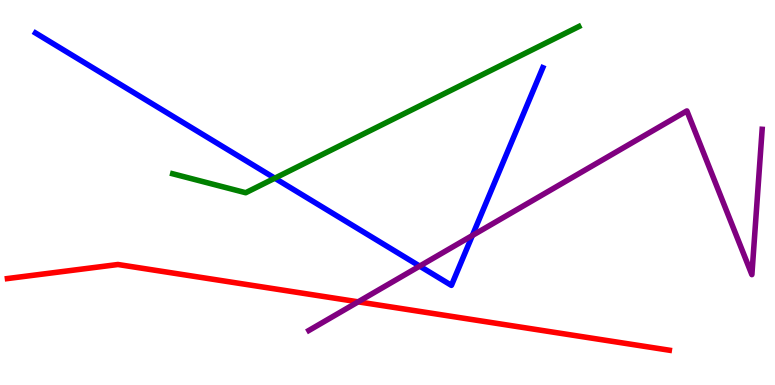[{'lines': ['blue', 'red'], 'intersections': []}, {'lines': ['green', 'red'], 'intersections': []}, {'lines': ['purple', 'red'], 'intersections': [{'x': 4.62, 'y': 2.16}]}, {'lines': ['blue', 'green'], 'intersections': [{'x': 3.55, 'y': 5.37}]}, {'lines': ['blue', 'purple'], 'intersections': [{'x': 5.42, 'y': 3.09}, {'x': 6.09, 'y': 3.88}]}, {'lines': ['green', 'purple'], 'intersections': []}]